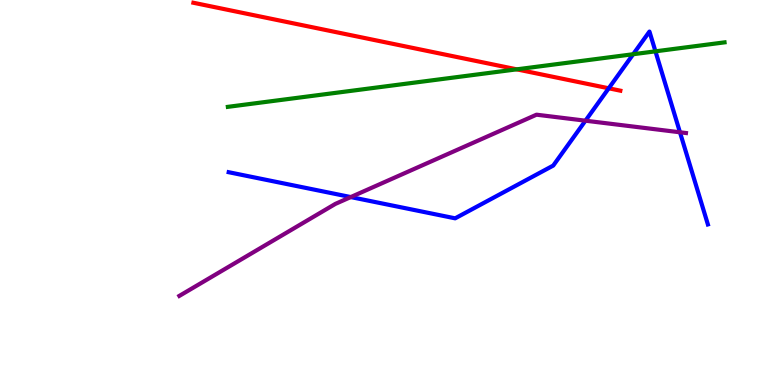[{'lines': ['blue', 'red'], 'intersections': [{'x': 7.85, 'y': 7.71}]}, {'lines': ['green', 'red'], 'intersections': [{'x': 6.67, 'y': 8.2}]}, {'lines': ['purple', 'red'], 'intersections': []}, {'lines': ['blue', 'green'], 'intersections': [{'x': 8.17, 'y': 8.59}, {'x': 8.46, 'y': 8.67}]}, {'lines': ['blue', 'purple'], 'intersections': [{'x': 4.53, 'y': 4.88}, {'x': 7.55, 'y': 6.87}, {'x': 8.77, 'y': 6.56}]}, {'lines': ['green', 'purple'], 'intersections': []}]